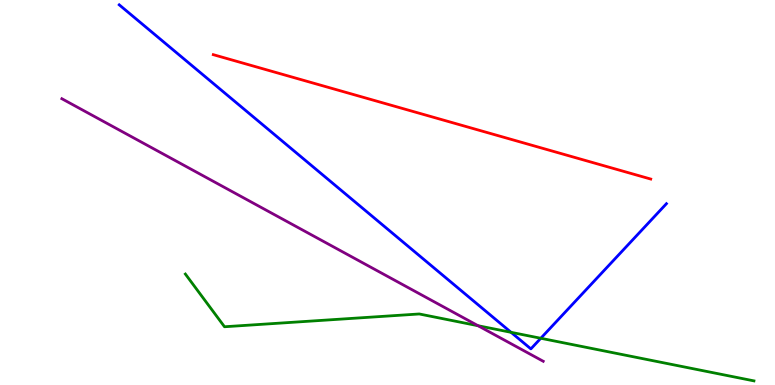[{'lines': ['blue', 'red'], 'intersections': []}, {'lines': ['green', 'red'], 'intersections': []}, {'lines': ['purple', 'red'], 'intersections': []}, {'lines': ['blue', 'green'], 'intersections': [{'x': 6.59, 'y': 1.37}, {'x': 6.98, 'y': 1.21}]}, {'lines': ['blue', 'purple'], 'intersections': []}, {'lines': ['green', 'purple'], 'intersections': [{'x': 6.17, 'y': 1.54}]}]